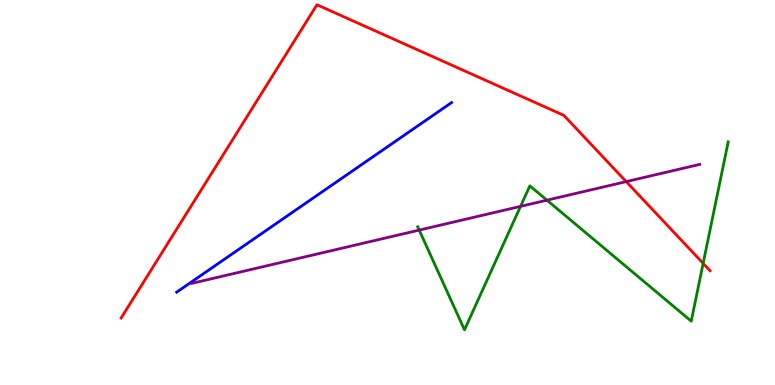[{'lines': ['blue', 'red'], 'intersections': []}, {'lines': ['green', 'red'], 'intersections': [{'x': 9.07, 'y': 3.16}]}, {'lines': ['purple', 'red'], 'intersections': [{'x': 8.08, 'y': 5.28}]}, {'lines': ['blue', 'green'], 'intersections': []}, {'lines': ['blue', 'purple'], 'intersections': []}, {'lines': ['green', 'purple'], 'intersections': [{'x': 5.41, 'y': 4.02}, {'x': 6.72, 'y': 4.64}, {'x': 7.06, 'y': 4.8}]}]